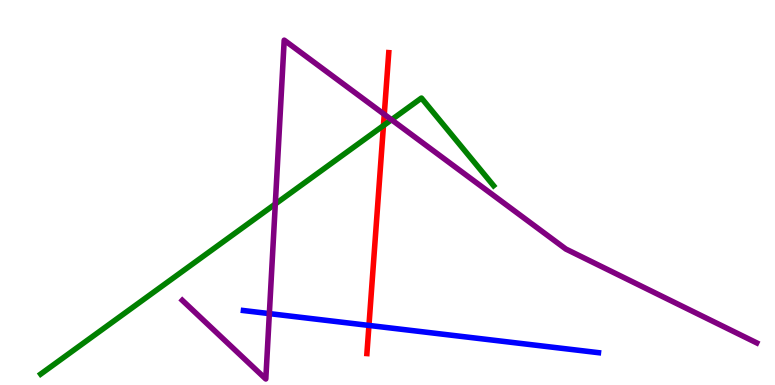[{'lines': ['blue', 'red'], 'intersections': [{'x': 4.76, 'y': 1.55}]}, {'lines': ['green', 'red'], 'intersections': [{'x': 4.95, 'y': 6.74}]}, {'lines': ['purple', 'red'], 'intersections': [{'x': 4.96, 'y': 7.03}]}, {'lines': ['blue', 'green'], 'intersections': []}, {'lines': ['blue', 'purple'], 'intersections': [{'x': 3.48, 'y': 1.85}]}, {'lines': ['green', 'purple'], 'intersections': [{'x': 3.55, 'y': 4.7}, {'x': 5.05, 'y': 6.89}]}]